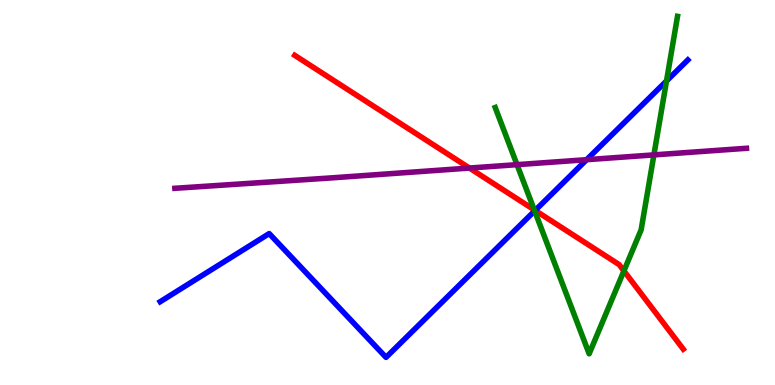[{'lines': ['blue', 'red'], 'intersections': [{'x': 6.91, 'y': 4.53}]}, {'lines': ['green', 'red'], 'intersections': [{'x': 6.89, 'y': 4.55}, {'x': 8.05, 'y': 2.96}]}, {'lines': ['purple', 'red'], 'intersections': [{'x': 6.06, 'y': 5.64}]}, {'lines': ['blue', 'green'], 'intersections': [{'x': 6.9, 'y': 4.52}, {'x': 8.6, 'y': 7.9}]}, {'lines': ['blue', 'purple'], 'intersections': [{'x': 7.57, 'y': 5.85}]}, {'lines': ['green', 'purple'], 'intersections': [{'x': 6.67, 'y': 5.72}, {'x': 8.44, 'y': 5.98}]}]